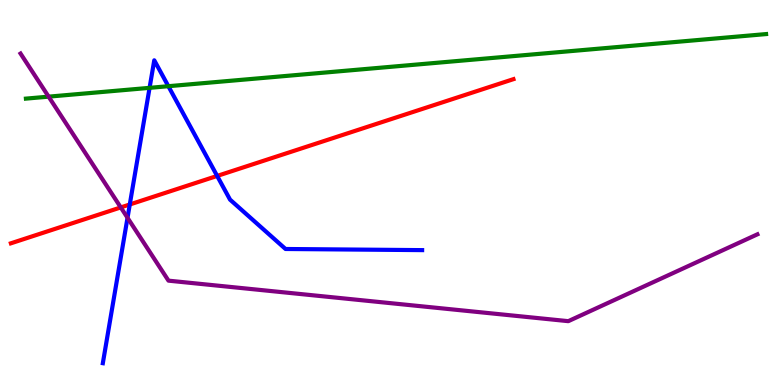[{'lines': ['blue', 'red'], 'intersections': [{'x': 1.67, 'y': 4.69}, {'x': 2.8, 'y': 5.43}]}, {'lines': ['green', 'red'], 'intersections': []}, {'lines': ['purple', 'red'], 'intersections': [{'x': 1.56, 'y': 4.61}]}, {'lines': ['blue', 'green'], 'intersections': [{'x': 1.93, 'y': 7.72}, {'x': 2.17, 'y': 7.76}]}, {'lines': ['blue', 'purple'], 'intersections': [{'x': 1.65, 'y': 4.34}]}, {'lines': ['green', 'purple'], 'intersections': [{'x': 0.627, 'y': 7.49}]}]